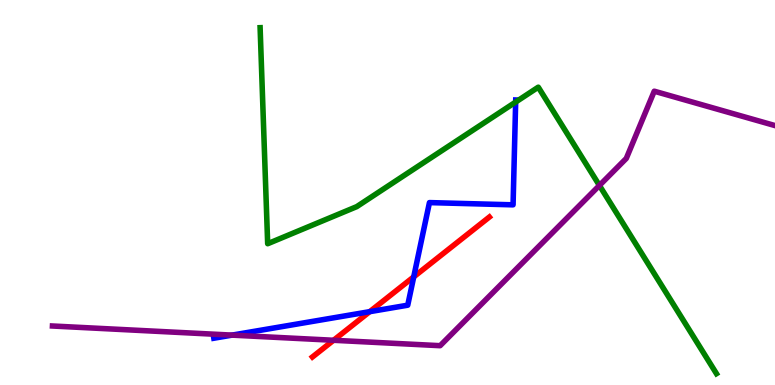[{'lines': ['blue', 'red'], 'intersections': [{'x': 4.77, 'y': 1.9}, {'x': 5.34, 'y': 2.81}]}, {'lines': ['green', 'red'], 'intersections': []}, {'lines': ['purple', 'red'], 'intersections': [{'x': 4.3, 'y': 1.16}]}, {'lines': ['blue', 'green'], 'intersections': [{'x': 6.65, 'y': 7.35}]}, {'lines': ['blue', 'purple'], 'intersections': [{'x': 2.99, 'y': 1.3}]}, {'lines': ['green', 'purple'], 'intersections': [{'x': 7.73, 'y': 5.18}]}]